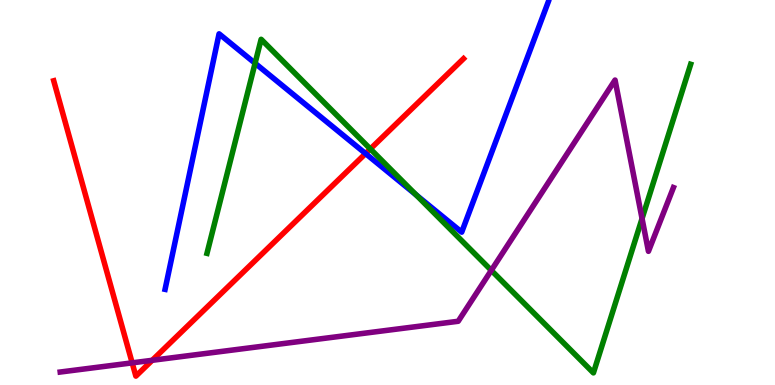[{'lines': ['blue', 'red'], 'intersections': [{'x': 4.72, 'y': 6.01}]}, {'lines': ['green', 'red'], 'intersections': [{'x': 4.78, 'y': 6.13}]}, {'lines': ['purple', 'red'], 'intersections': [{'x': 1.71, 'y': 0.575}, {'x': 1.96, 'y': 0.642}]}, {'lines': ['blue', 'green'], 'intersections': [{'x': 3.29, 'y': 8.36}, {'x': 5.37, 'y': 4.94}]}, {'lines': ['blue', 'purple'], 'intersections': []}, {'lines': ['green', 'purple'], 'intersections': [{'x': 6.34, 'y': 2.98}, {'x': 8.28, 'y': 4.32}]}]